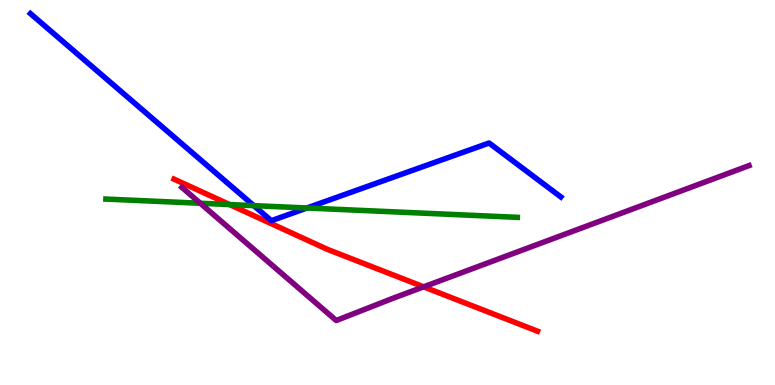[{'lines': ['blue', 'red'], 'intersections': []}, {'lines': ['green', 'red'], 'intersections': [{'x': 2.96, 'y': 4.69}]}, {'lines': ['purple', 'red'], 'intersections': [{'x': 5.47, 'y': 2.55}]}, {'lines': ['blue', 'green'], 'intersections': [{'x': 3.28, 'y': 4.66}, {'x': 3.96, 'y': 4.6}]}, {'lines': ['blue', 'purple'], 'intersections': []}, {'lines': ['green', 'purple'], 'intersections': [{'x': 2.58, 'y': 4.72}]}]